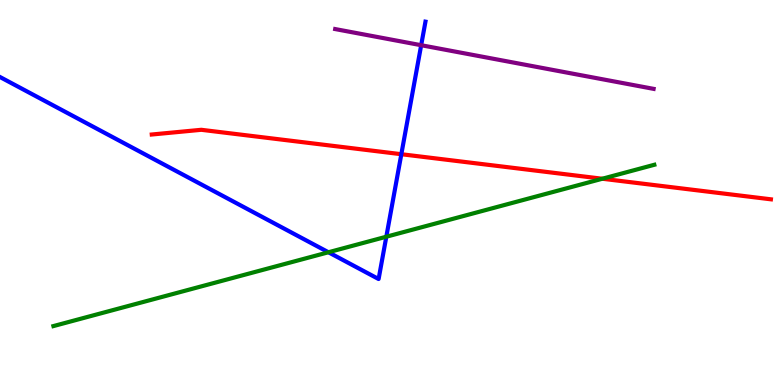[{'lines': ['blue', 'red'], 'intersections': [{'x': 5.18, 'y': 5.99}]}, {'lines': ['green', 'red'], 'intersections': [{'x': 7.77, 'y': 5.36}]}, {'lines': ['purple', 'red'], 'intersections': []}, {'lines': ['blue', 'green'], 'intersections': [{'x': 4.24, 'y': 3.45}, {'x': 4.98, 'y': 3.85}]}, {'lines': ['blue', 'purple'], 'intersections': [{'x': 5.43, 'y': 8.83}]}, {'lines': ['green', 'purple'], 'intersections': []}]